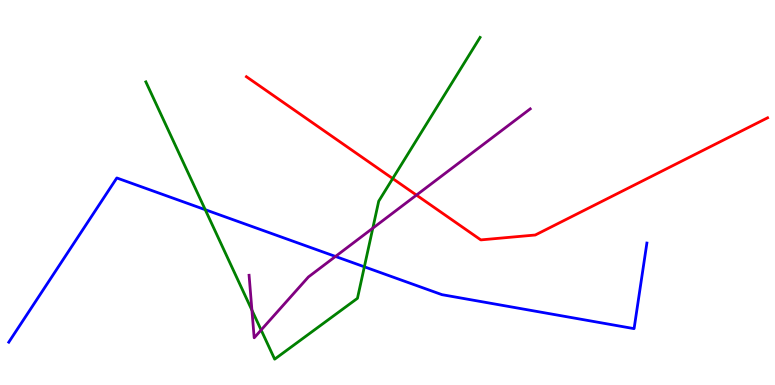[{'lines': ['blue', 'red'], 'intersections': []}, {'lines': ['green', 'red'], 'intersections': [{'x': 5.07, 'y': 5.36}]}, {'lines': ['purple', 'red'], 'intersections': [{'x': 5.37, 'y': 4.93}]}, {'lines': ['blue', 'green'], 'intersections': [{'x': 2.65, 'y': 4.55}, {'x': 4.7, 'y': 3.07}]}, {'lines': ['blue', 'purple'], 'intersections': [{'x': 4.33, 'y': 3.34}]}, {'lines': ['green', 'purple'], 'intersections': [{'x': 3.25, 'y': 1.94}, {'x': 3.37, 'y': 1.43}, {'x': 4.81, 'y': 4.07}]}]